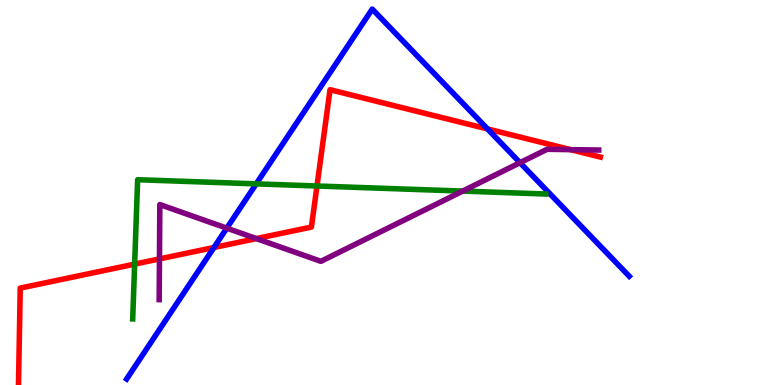[{'lines': ['blue', 'red'], 'intersections': [{'x': 2.76, 'y': 3.57}, {'x': 6.29, 'y': 6.65}]}, {'lines': ['green', 'red'], 'intersections': [{'x': 1.74, 'y': 3.14}, {'x': 4.09, 'y': 5.17}]}, {'lines': ['purple', 'red'], 'intersections': [{'x': 2.06, 'y': 3.28}, {'x': 3.31, 'y': 3.8}, {'x': 7.36, 'y': 6.11}]}, {'lines': ['blue', 'green'], 'intersections': [{'x': 3.31, 'y': 5.22}]}, {'lines': ['blue', 'purple'], 'intersections': [{'x': 2.93, 'y': 4.07}, {'x': 6.71, 'y': 5.77}]}, {'lines': ['green', 'purple'], 'intersections': [{'x': 5.97, 'y': 5.04}]}]